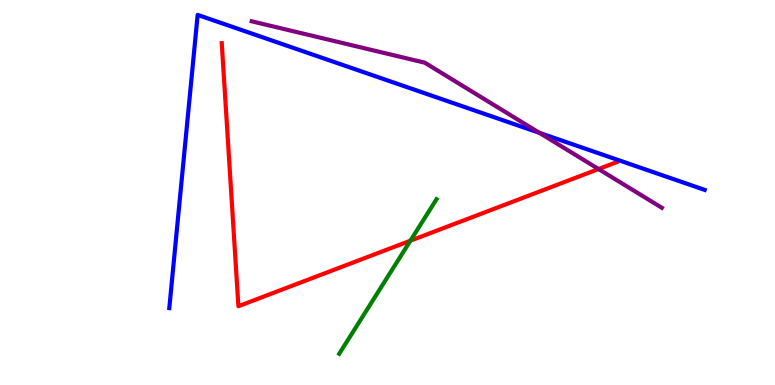[{'lines': ['blue', 'red'], 'intersections': []}, {'lines': ['green', 'red'], 'intersections': [{'x': 5.3, 'y': 3.75}]}, {'lines': ['purple', 'red'], 'intersections': [{'x': 7.72, 'y': 5.61}]}, {'lines': ['blue', 'green'], 'intersections': []}, {'lines': ['blue', 'purple'], 'intersections': [{'x': 6.96, 'y': 6.55}]}, {'lines': ['green', 'purple'], 'intersections': []}]